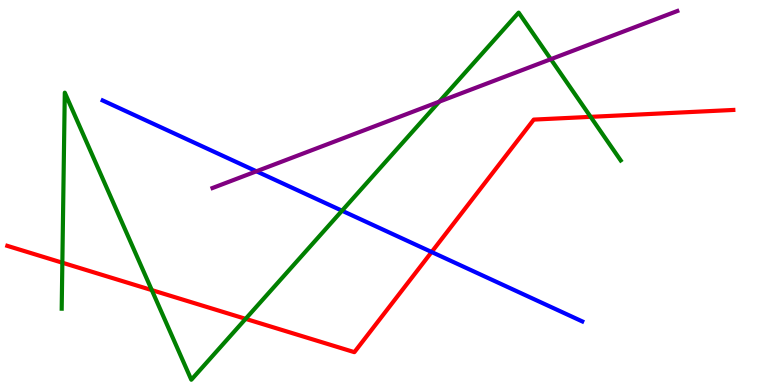[{'lines': ['blue', 'red'], 'intersections': [{'x': 5.57, 'y': 3.45}]}, {'lines': ['green', 'red'], 'intersections': [{'x': 0.805, 'y': 3.18}, {'x': 1.96, 'y': 2.46}, {'x': 3.17, 'y': 1.72}, {'x': 7.62, 'y': 6.96}]}, {'lines': ['purple', 'red'], 'intersections': []}, {'lines': ['blue', 'green'], 'intersections': [{'x': 4.41, 'y': 4.53}]}, {'lines': ['blue', 'purple'], 'intersections': [{'x': 3.31, 'y': 5.55}]}, {'lines': ['green', 'purple'], 'intersections': [{'x': 5.67, 'y': 7.36}, {'x': 7.11, 'y': 8.46}]}]